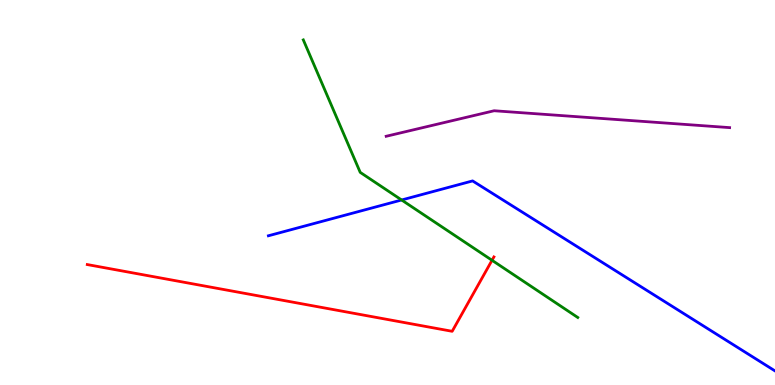[{'lines': ['blue', 'red'], 'intersections': []}, {'lines': ['green', 'red'], 'intersections': [{'x': 6.35, 'y': 3.24}]}, {'lines': ['purple', 'red'], 'intersections': []}, {'lines': ['blue', 'green'], 'intersections': [{'x': 5.18, 'y': 4.81}]}, {'lines': ['blue', 'purple'], 'intersections': []}, {'lines': ['green', 'purple'], 'intersections': []}]